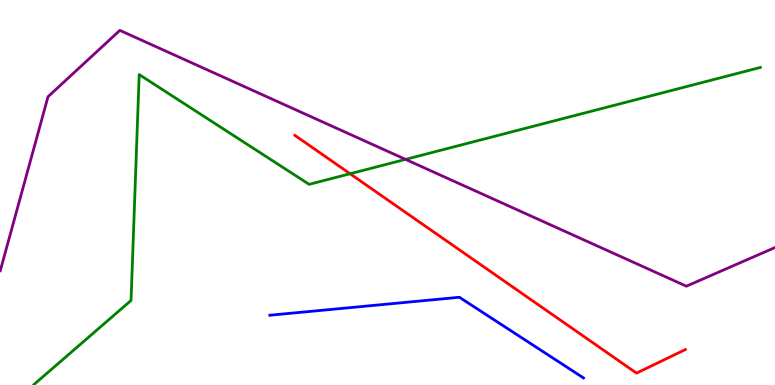[{'lines': ['blue', 'red'], 'intersections': []}, {'lines': ['green', 'red'], 'intersections': [{'x': 4.52, 'y': 5.49}]}, {'lines': ['purple', 'red'], 'intersections': []}, {'lines': ['blue', 'green'], 'intersections': []}, {'lines': ['blue', 'purple'], 'intersections': []}, {'lines': ['green', 'purple'], 'intersections': [{'x': 5.23, 'y': 5.86}]}]